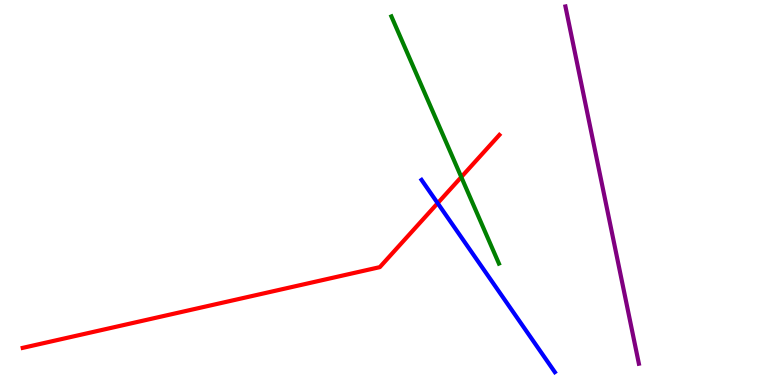[{'lines': ['blue', 'red'], 'intersections': [{'x': 5.65, 'y': 4.72}]}, {'lines': ['green', 'red'], 'intersections': [{'x': 5.95, 'y': 5.4}]}, {'lines': ['purple', 'red'], 'intersections': []}, {'lines': ['blue', 'green'], 'intersections': []}, {'lines': ['blue', 'purple'], 'intersections': []}, {'lines': ['green', 'purple'], 'intersections': []}]